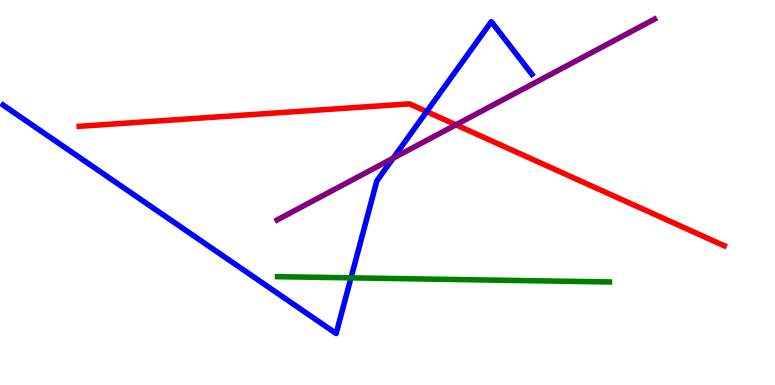[{'lines': ['blue', 'red'], 'intersections': [{'x': 5.51, 'y': 7.1}]}, {'lines': ['green', 'red'], 'intersections': []}, {'lines': ['purple', 'red'], 'intersections': [{'x': 5.88, 'y': 6.76}]}, {'lines': ['blue', 'green'], 'intersections': [{'x': 4.53, 'y': 2.78}]}, {'lines': ['blue', 'purple'], 'intersections': [{'x': 5.07, 'y': 5.89}]}, {'lines': ['green', 'purple'], 'intersections': []}]